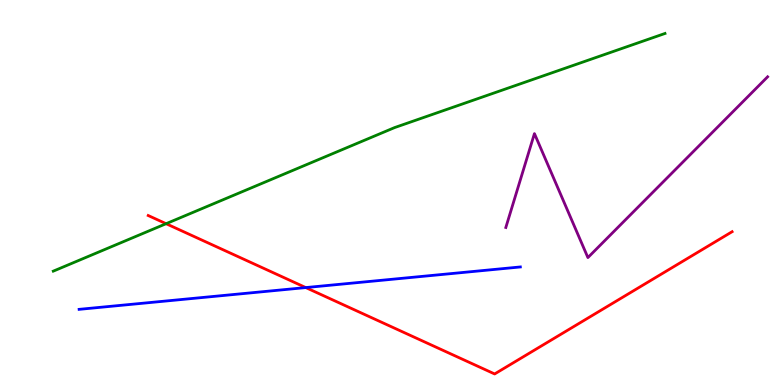[{'lines': ['blue', 'red'], 'intersections': [{'x': 3.95, 'y': 2.53}]}, {'lines': ['green', 'red'], 'intersections': [{'x': 2.14, 'y': 4.19}]}, {'lines': ['purple', 'red'], 'intersections': []}, {'lines': ['blue', 'green'], 'intersections': []}, {'lines': ['blue', 'purple'], 'intersections': []}, {'lines': ['green', 'purple'], 'intersections': []}]